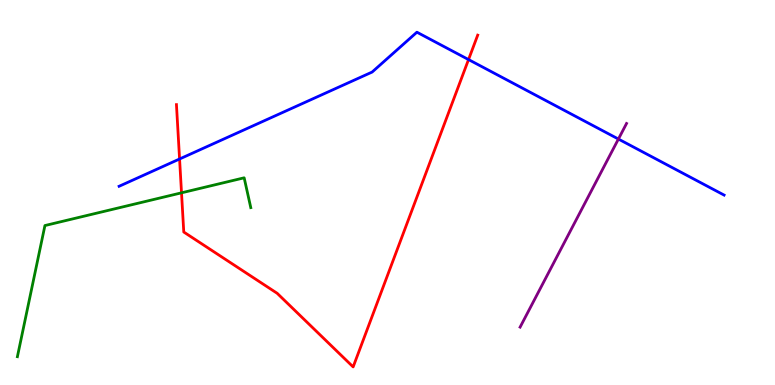[{'lines': ['blue', 'red'], 'intersections': [{'x': 2.32, 'y': 5.87}, {'x': 6.05, 'y': 8.45}]}, {'lines': ['green', 'red'], 'intersections': [{'x': 2.34, 'y': 4.99}]}, {'lines': ['purple', 'red'], 'intersections': []}, {'lines': ['blue', 'green'], 'intersections': []}, {'lines': ['blue', 'purple'], 'intersections': [{'x': 7.98, 'y': 6.39}]}, {'lines': ['green', 'purple'], 'intersections': []}]